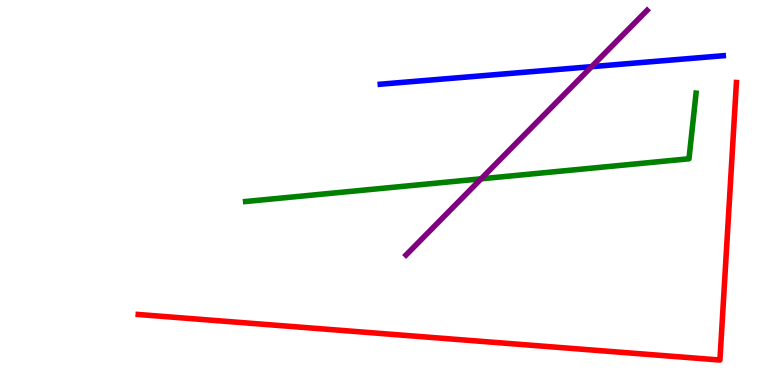[{'lines': ['blue', 'red'], 'intersections': []}, {'lines': ['green', 'red'], 'intersections': []}, {'lines': ['purple', 'red'], 'intersections': []}, {'lines': ['blue', 'green'], 'intersections': []}, {'lines': ['blue', 'purple'], 'intersections': [{'x': 7.63, 'y': 8.27}]}, {'lines': ['green', 'purple'], 'intersections': [{'x': 6.21, 'y': 5.36}]}]